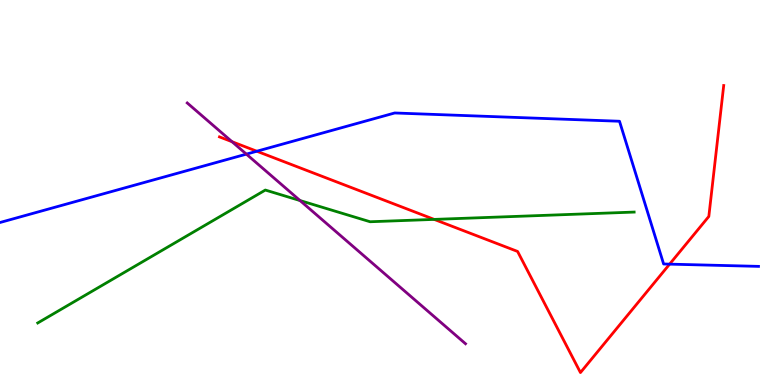[{'lines': ['blue', 'red'], 'intersections': [{'x': 3.31, 'y': 6.07}, {'x': 8.64, 'y': 3.14}]}, {'lines': ['green', 'red'], 'intersections': [{'x': 5.6, 'y': 4.3}]}, {'lines': ['purple', 'red'], 'intersections': [{'x': 2.99, 'y': 6.32}]}, {'lines': ['blue', 'green'], 'intersections': []}, {'lines': ['blue', 'purple'], 'intersections': [{'x': 3.18, 'y': 6.0}]}, {'lines': ['green', 'purple'], 'intersections': [{'x': 3.87, 'y': 4.79}]}]